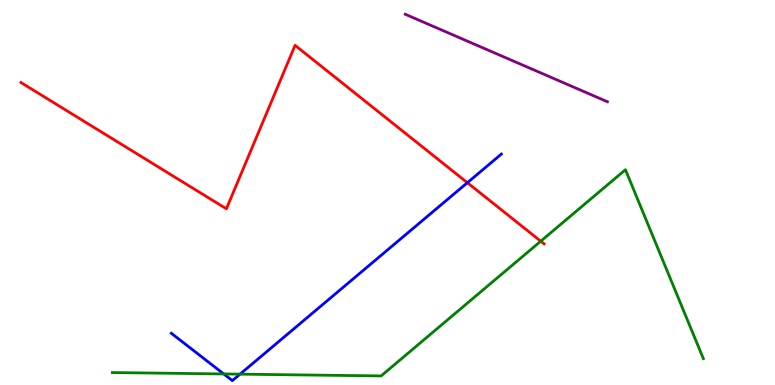[{'lines': ['blue', 'red'], 'intersections': [{'x': 6.03, 'y': 5.25}]}, {'lines': ['green', 'red'], 'intersections': [{'x': 6.98, 'y': 3.73}]}, {'lines': ['purple', 'red'], 'intersections': []}, {'lines': ['blue', 'green'], 'intersections': [{'x': 2.89, 'y': 0.287}, {'x': 3.1, 'y': 0.282}]}, {'lines': ['blue', 'purple'], 'intersections': []}, {'lines': ['green', 'purple'], 'intersections': []}]